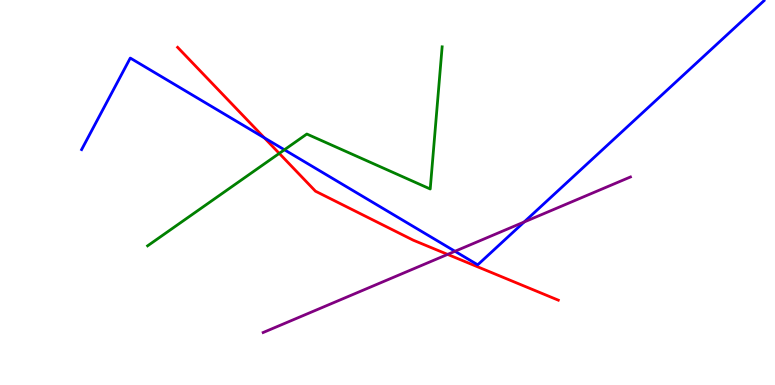[{'lines': ['blue', 'red'], 'intersections': [{'x': 3.41, 'y': 6.42}]}, {'lines': ['green', 'red'], 'intersections': [{'x': 3.6, 'y': 6.02}]}, {'lines': ['purple', 'red'], 'intersections': [{'x': 5.78, 'y': 3.39}]}, {'lines': ['blue', 'green'], 'intersections': [{'x': 3.67, 'y': 6.11}]}, {'lines': ['blue', 'purple'], 'intersections': [{'x': 5.87, 'y': 3.47}, {'x': 6.76, 'y': 4.23}]}, {'lines': ['green', 'purple'], 'intersections': []}]